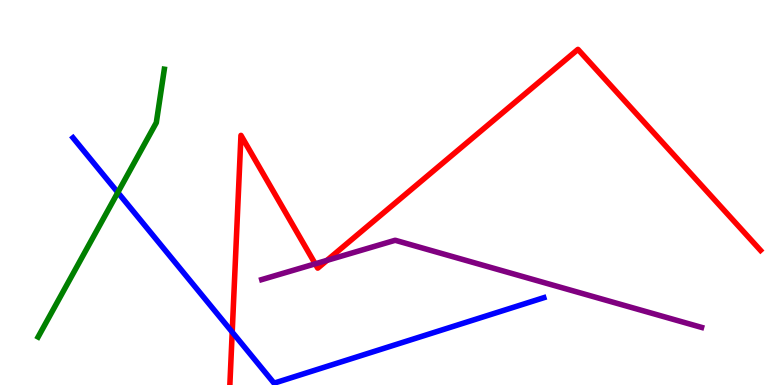[{'lines': ['blue', 'red'], 'intersections': [{'x': 3.0, 'y': 1.37}]}, {'lines': ['green', 'red'], 'intersections': []}, {'lines': ['purple', 'red'], 'intersections': [{'x': 4.07, 'y': 3.15}, {'x': 4.22, 'y': 3.24}]}, {'lines': ['blue', 'green'], 'intersections': [{'x': 1.52, 'y': 5.0}]}, {'lines': ['blue', 'purple'], 'intersections': []}, {'lines': ['green', 'purple'], 'intersections': []}]